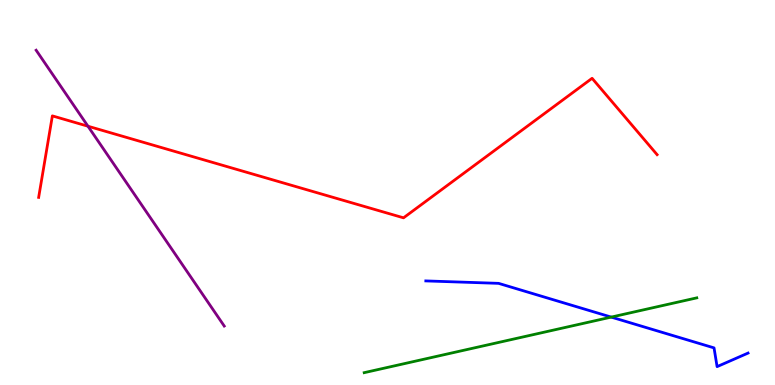[{'lines': ['blue', 'red'], 'intersections': []}, {'lines': ['green', 'red'], 'intersections': []}, {'lines': ['purple', 'red'], 'intersections': [{'x': 1.14, 'y': 6.72}]}, {'lines': ['blue', 'green'], 'intersections': [{'x': 7.89, 'y': 1.76}]}, {'lines': ['blue', 'purple'], 'intersections': []}, {'lines': ['green', 'purple'], 'intersections': []}]